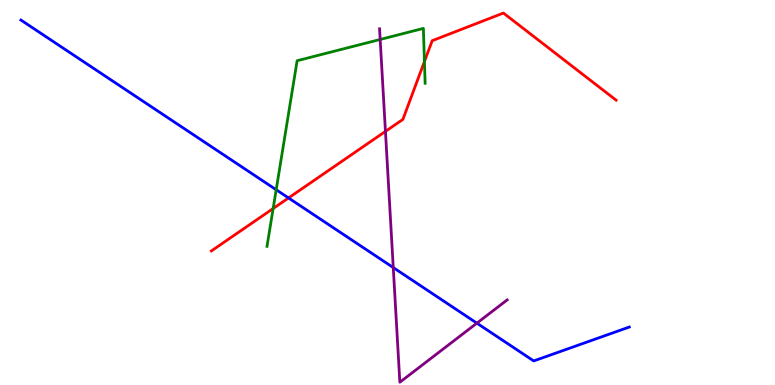[{'lines': ['blue', 'red'], 'intersections': [{'x': 3.72, 'y': 4.86}]}, {'lines': ['green', 'red'], 'intersections': [{'x': 3.52, 'y': 4.58}, {'x': 5.48, 'y': 8.4}]}, {'lines': ['purple', 'red'], 'intersections': [{'x': 4.97, 'y': 6.59}]}, {'lines': ['blue', 'green'], 'intersections': [{'x': 3.56, 'y': 5.07}]}, {'lines': ['blue', 'purple'], 'intersections': [{'x': 5.07, 'y': 3.05}, {'x': 6.15, 'y': 1.61}]}, {'lines': ['green', 'purple'], 'intersections': [{'x': 4.91, 'y': 8.97}]}]